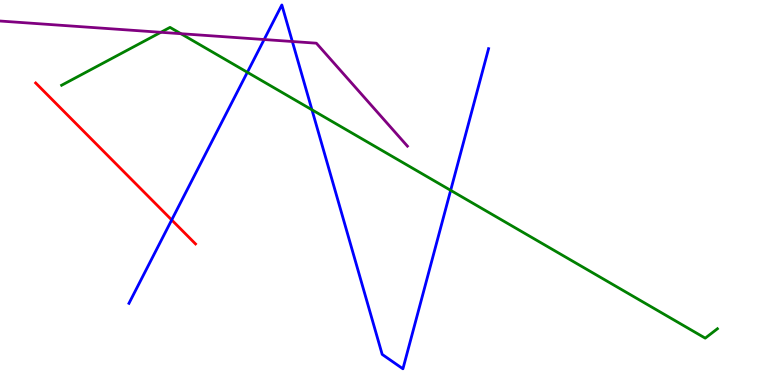[{'lines': ['blue', 'red'], 'intersections': [{'x': 2.22, 'y': 4.29}]}, {'lines': ['green', 'red'], 'intersections': []}, {'lines': ['purple', 'red'], 'intersections': []}, {'lines': ['blue', 'green'], 'intersections': [{'x': 3.19, 'y': 8.12}, {'x': 4.03, 'y': 7.15}, {'x': 5.82, 'y': 5.06}]}, {'lines': ['blue', 'purple'], 'intersections': [{'x': 3.41, 'y': 8.97}, {'x': 3.77, 'y': 8.92}]}, {'lines': ['green', 'purple'], 'intersections': [{'x': 2.08, 'y': 9.16}, {'x': 2.33, 'y': 9.12}]}]